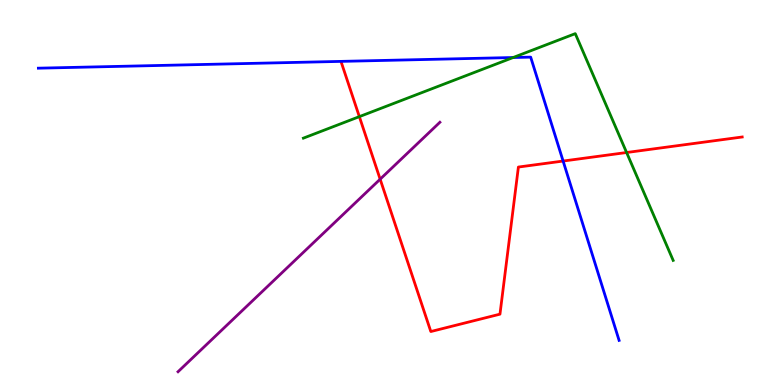[{'lines': ['blue', 'red'], 'intersections': [{'x': 7.27, 'y': 5.82}]}, {'lines': ['green', 'red'], 'intersections': [{'x': 4.64, 'y': 6.97}, {'x': 8.09, 'y': 6.04}]}, {'lines': ['purple', 'red'], 'intersections': [{'x': 4.91, 'y': 5.35}]}, {'lines': ['blue', 'green'], 'intersections': [{'x': 6.62, 'y': 8.51}]}, {'lines': ['blue', 'purple'], 'intersections': []}, {'lines': ['green', 'purple'], 'intersections': []}]